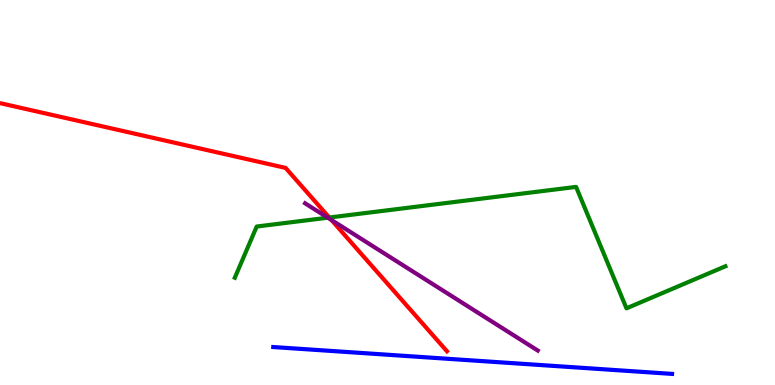[{'lines': ['blue', 'red'], 'intersections': []}, {'lines': ['green', 'red'], 'intersections': [{'x': 4.25, 'y': 4.35}]}, {'lines': ['purple', 'red'], 'intersections': [{'x': 4.28, 'y': 4.29}]}, {'lines': ['blue', 'green'], 'intersections': []}, {'lines': ['blue', 'purple'], 'intersections': []}, {'lines': ['green', 'purple'], 'intersections': [{'x': 4.23, 'y': 4.35}]}]